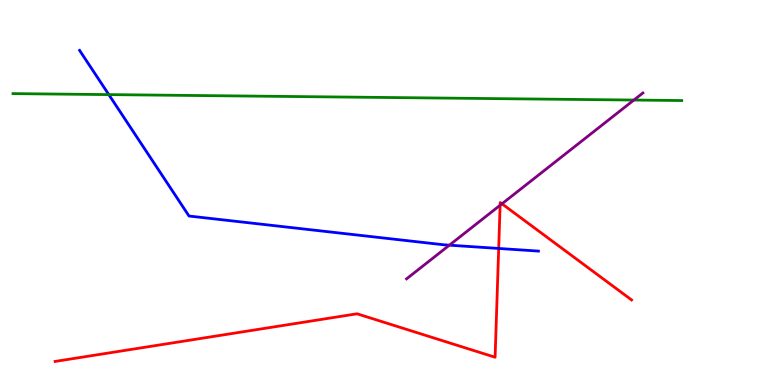[{'lines': ['blue', 'red'], 'intersections': [{'x': 6.43, 'y': 3.55}]}, {'lines': ['green', 'red'], 'intersections': []}, {'lines': ['purple', 'red'], 'intersections': [{'x': 6.45, 'y': 4.67}, {'x': 6.48, 'y': 4.71}]}, {'lines': ['blue', 'green'], 'intersections': [{'x': 1.4, 'y': 7.54}]}, {'lines': ['blue', 'purple'], 'intersections': [{'x': 5.8, 'y': 3.63}]}, {'lines': ['green', 'purple'], 'intersections': [{'x': 8.18, 'y': 7.4}]}]